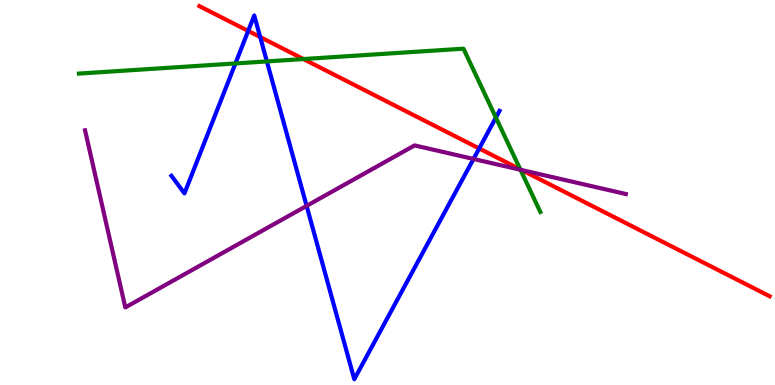[{'lines': ['blue', 'red'], 'intersections': [{'x': 3.2, 'y': 9.2}, {'x': 3.36, 'y': 9.04}, {'x': 6.18, 'y': 6.14}]}, {'lines': ['green', 'red'], 'intersections': [{'x': 3.92, 'y': 8.47}, {'x': 6.71, 'y': 5.6}]}, {'lines': ['purple', 'red'], 'intersections': [{'x': 6.73, 'y': 5.58}]}, {'lines': ['blue', 'green'], 'intersections': [{'x': 3.04, 'y': 8.35}, {'x': 3.44, 'y': 8.4}, {'x': 6.4, 'y': 6.95}]}, {'lines': ['blue', 'purple'], 'intersections': [{'x': 3.96, 'y': 4.65}, {'x': 6.11, 'y': 5.87}]}, {'lines': ['green', 'purple'], 'intersections': [{'x': 6.72, 'y': 5.59}]}]